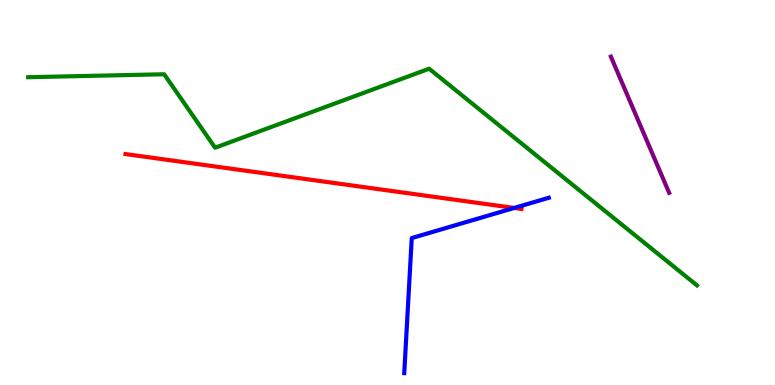[{'lines': ['blue', 'red'], 'intersections': [{'x': 6.63, 'y': 4.6}]}, {'lines': ['green', 'red'], 'intersections': []}, {'lines': ['purple', 'red'], 'intersections': []}, {'lines': ['blue', 'green'], 'intersections': []}, {'lines': ['blue', 'purple'], 'intersections': []}, {'lines': ['green', 'purple'], 'intersections': []}]